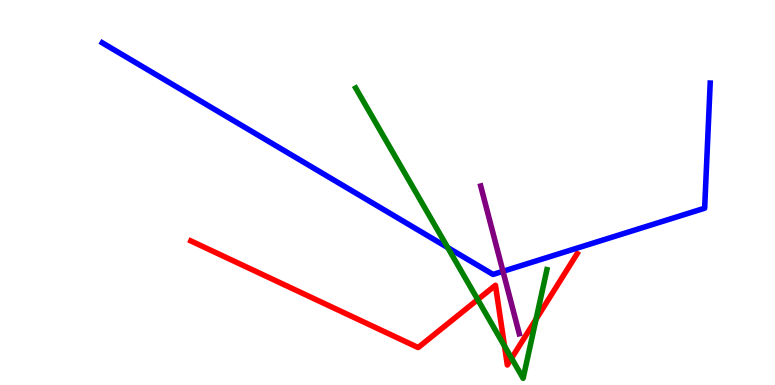[{'lines': ['blue', 'red'], 'intersections': []}, {'lines': ['green', 'red'], 'intersections': [{'x': 6.16, 'y': 2.22}, {'x': 6.51, 'y': 1.01}, {'x': 6.6, 'y': 0.695}, {'x': 6.92, 'y': 1.71}]}, {'lines': ['purple', 'red'], 'intersections': []}, {'lines': ['blue', 'green'], 'intersections': [{'x': 5.78, 'y': 3.57}]}, {'lines': ['blue', 'purple'], 'intersections': [{'x': 6.49, 'y': 2.95}]}, {'lines': ['green', 'purple'], 'intersections': []}]